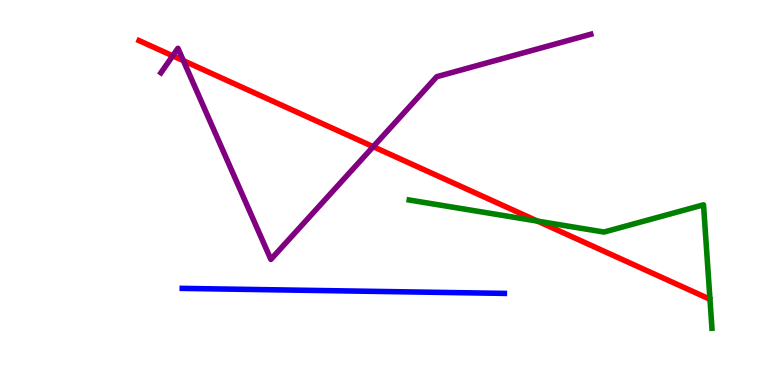[{'lines': ['blue', 'red'], 'intersections': []}, {'lines': ['green', 'red'], 'intersections': [{'x': 6.94, 'y': 4.26}]}, {'lines': ['purple', 'red'], 'intersections': [{'x': 2.23, 'y': 8.55}, {'x': 2.37, 'y': 8.42}, {'x': 4.82, 'y': 6.19}]}, {'lines': ['blue', 'green'], 'intersections': []}, {'lines': ['blue', 'purple'], 'intersections': []}, {'lines': ['green', 'purple'], 'intersections': []}]